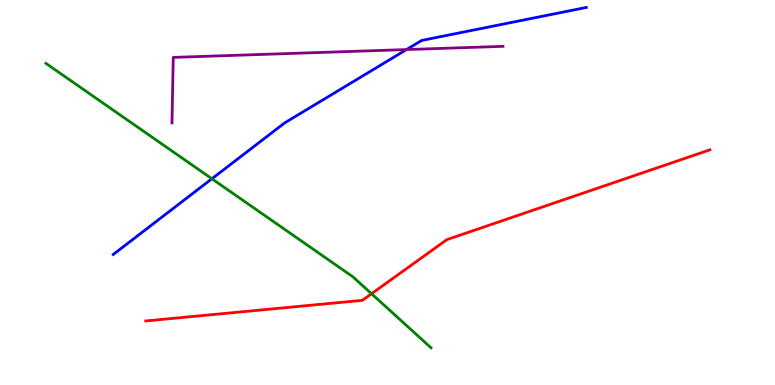[{'lines': ['blue', 'red'], 'intersections': []}, {'lines': ['green', 'red'], 'intersections': [{'x': 4.79, 'y': 2.37}]}, {'lines': ['purple', 'red'], 'intersections': []}, {'lines': ['blue', 'green'], 'intersections': [{'x': 2.73, 'y': 5.36}]}, {'lines': ['blue', 'purple'], 'intersections': [{'x': 5.25, 'y': 8.71}]}, {'lines': ['green', 'purple'], 'intersections': []}]